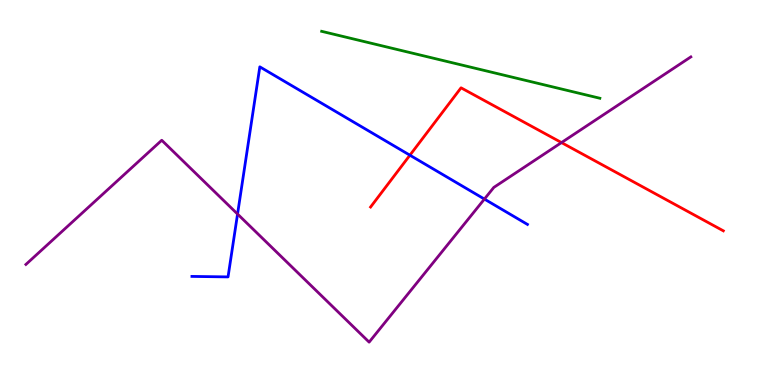[{'lines': ['blue', 'red'], 'intersections': [{'x': 5.29, 'y': 5.97}]}, {'lines': ['green', 'red'], 'intersections': []}, {'lines': ['purple', 'red'], 'intersections': [{'x': 7.24, 'y': 6.3}]}, {'lines': ['blue', 'green'], 'intersections': []}, {'lines': ['blue', 'purple'], 'intersections': [{'x': 3.07, 'y': 4.44}, {'x': 6.25, 'y': 4.83}]}, {'lines': ['green', 'purple'], 'intersections': []}]